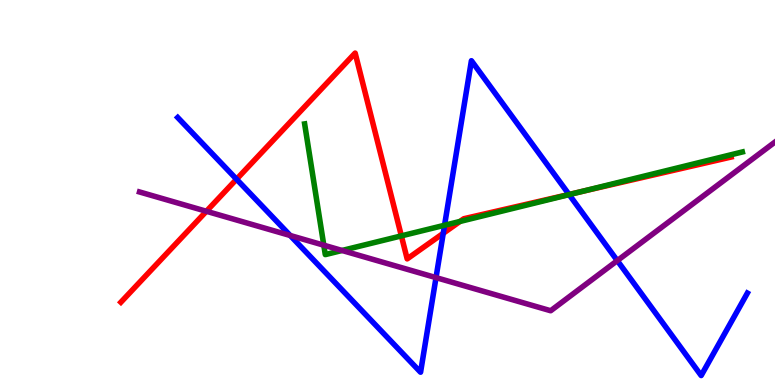[{'lines': ['blue', 'red'], 'intersections': [{'x': 3.05, 'y': 5.34}, {'x': 5.72, 'y': 3.94}, {'x': 7.34, 'y': 4.95}]}, {'lines': ['green', 'red'], 'intersections': [{'x': 5.18, 'y': 3.87}, {'x': 5.93, 'y': 4.25}, {'x': 7.49, 'y': 5.02}]}, {'lines': ['purple', 'red'], 'intersections': [{'x': 2.66, 'y': 4.51}]}, {'lines': ['blue', 'green'], 'intersections': [{'x': 5.74, 'y': 4.15}, {'x': 7.34, 'y': 4.95}]}, {'lines': ['blue', 'purple'], 'intersections': [{'x': 3.74, 'y': 3.88}, {'x': 5.63, 'y': 2.79}, {'x': 7.97, 'y': 3.23}]}, {'lines': ['green', 'purple'], 'intersections': [{'x': 4.18, 'y': 3.63}, {'x': 4.41, 'y': 3.49}]}]